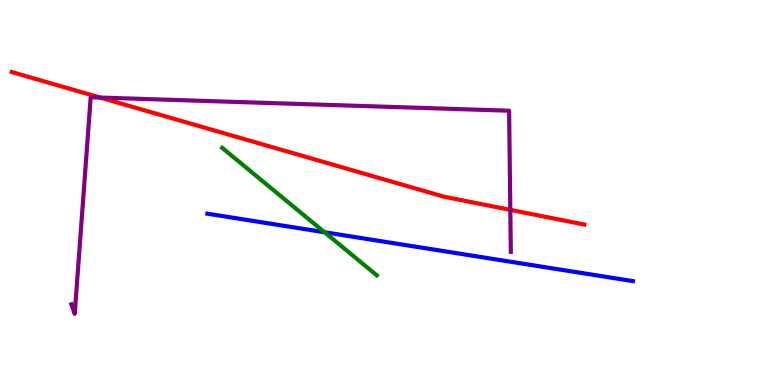[{'lines': ['blue', 'red'], 'intersections': []}, {'lines': ['green', 'red'], 'intersections': []}, {'lines': ['purple', 'red'], 'intersections': [{'x': 1.29, 'y': 7.47}, {'x': 6.58, 'y': 4.55}]}, {'lines': ['blue', 'green'], 'intersections': [{'x': 4.19, 'y': 3.97}]}, {'lines': ['blue', 'purple'], 'intersections': []}, {'lines': ['green', 'purple'], 'intersections': []}]